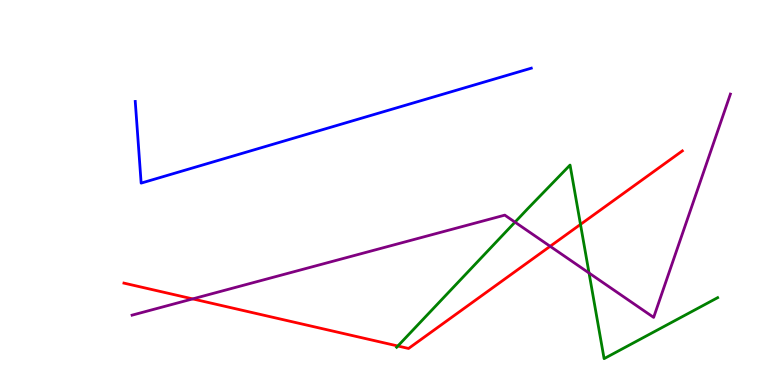[{'lines': ['blue', 'red'], 'intersections': []}, {'lines': ['green', 'red'], 'intersections': [{'x': 5.13, 'y': 1.01}, {'x': 7.49, 'y': 4.17}]}, {'lines': ['purple', 'red'], 'intersections': [{'x': 2.49, 'y': 2.24}, {'x': 7.1, 'y': 3.6}]}, {'lines': ['blue', 'green'], 'intersections': []}, {'lines': ['blue', 'purple'], 'intersections': []}, {'lines': ['green', 'purple'], 'intersections': [{'x': 6.65, 'y': 4.23}, {'x': 7.6, 'y': 2.91}]}]